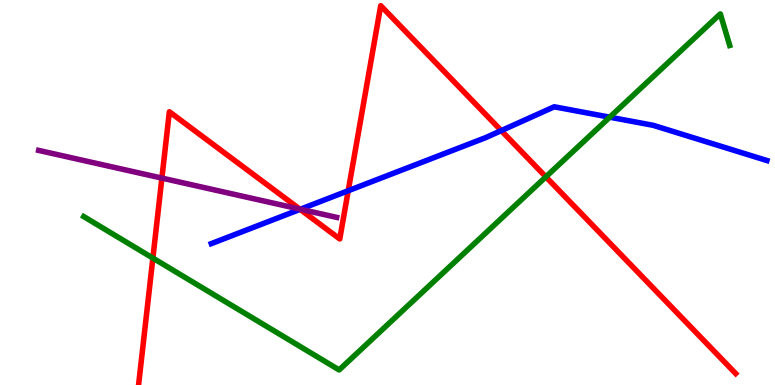[{'lines': ['blue', 'red'], 'intersections': [{'x': 3.87, 'y': 4.56}, {'x': 4.49, 'y': 5.05}, {'x': 6.47, 'y': 6.61}]}, {'lines': ['green', 'red'], 'intersections': [{'x': 1.97, 'y': 3.3}, {'x': 7.04, 'y': 5.41}]}, {'lines': ['purple', 'red'], 'intersections': [{'x': 2.09, 'y': 5.37}, {'x': 3.87, 'y': 4.57}]}, {'lines': ['blue', 'green'], 'intersections': [{'x': 7.87, 'y': 6.96}]}, {'lines': ['blue', 'purple'], 'intersections': [{'x': 3.88, 'y': 4.57}]}, {'lines': ['green', 'purple'], 'intersections': []}]